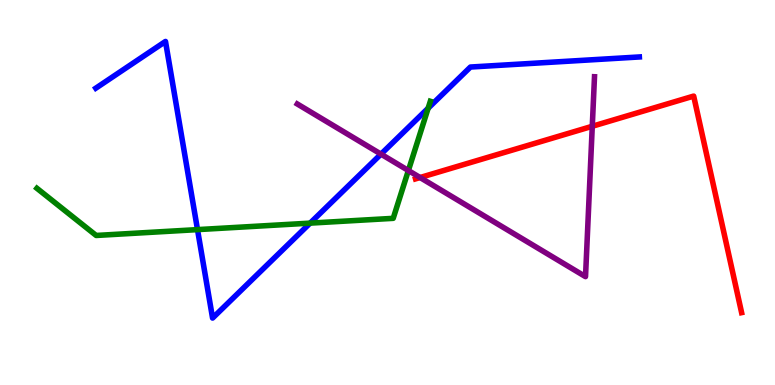[{'lines': ['blue', 'red'], 'intersections': []}, {'lines': ['green', 'red'], 'intersections': []}, {'lines': ['purple', 'red'], 'intersections': [{'x': 5.42, 'y': 5.39}, {'x': 7.64, 'y': 6.72}]}, {'lines': ['blue', 'green'], 'intersections': [{'x': 2.55, 'y': 4.04}, {'x': 4.0, 'y': 4.2}, {'x': 5.52, 'y': 7.19}]}, {'lines': ['blue', 'purple'], 'intersections': [{'x': 4.92, 'y': 6.0}]}, {'lines': ['green', 'purple'], 'intersections': [{'x': 5.27, 'y': 5.57}]}]